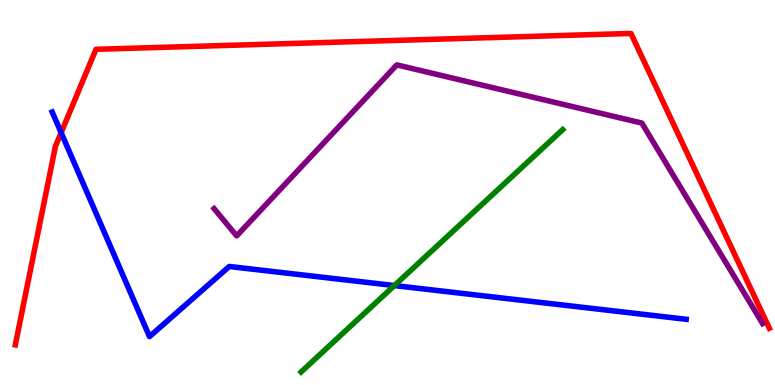[{'lines': ['blue', 'red'], 'intersections': [{'x': 0.789, 'y': 6.55}]}, {'lines': ['green', 'red'], 'intersections': []}, {'lines': ['purple', 'red'], 'intersections': []}, {'lines': ['blue', 'green'], 'intersections': [{'x': 5.09, 'y': 2.58}]}, {'lines': ['blue', 'purple'], 'intersections': []}, {'lines': ['green', 'purple'], 'intersections': []}]